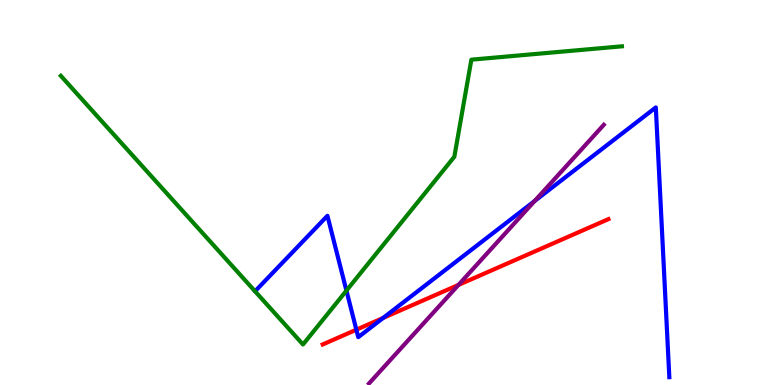[{'lines': ['blue', 'red'], 'intersections': [{'x': 4.6, 'y': 1.44}, {'x': 4.94, 'y': 1.74}]}, {'lines': ['green', 'red'], 'intersections': []}, {'lines': ['purple', 'red'], 'intersections': [{'x': 5.92, 'y': 2.6}]}, {'lines': ['blue', 'green'], 'intersections': [{'x': 4.47, 'y': 2.45}]}, {'lines': ['blue', 'purple'], 'intersections': [{'x': 6.9, 'y': 4.78}]}, {'lines': ['green', 'purple'], 'intersections': []}]